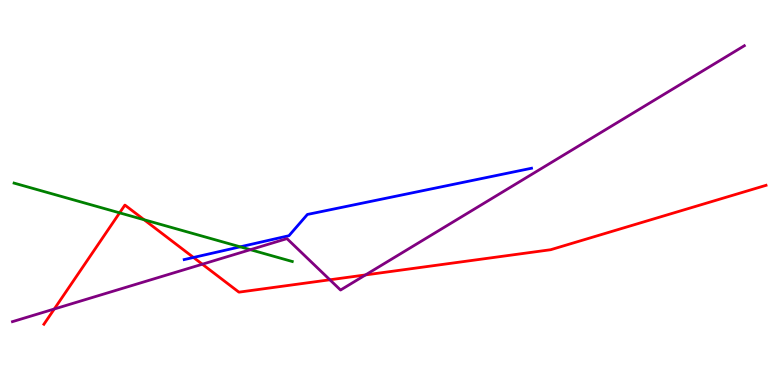[{'lines': ['blue', 'red'], 'intersections': [{'x': 2.5, 'y': 3.31}]}, {'lines': ['green', 'red'], 'intersections': [{'x': 1.54, 'y': 4.47}, {'x': 1.86, 'y': 4.29}]}, {'lines': ['purple', 'red'], 'intersections': [{'x': 0.7, 'y': 1.97}, {'x': 2.61, 'y': 3.14}, {'x': 4.26, 'y': 2.73}, {'x': 4.72, 'y': 2.86}]}, {'lines': ['blue', 'green'], 'intersections': [{'x': 3.1, 'y': 3.59}]}, {'lines': ['blue', 'purple'], 'intersections': []}, {'lines': ['green', 'purple'], 'intersections': [{'x': 3.23, 'y': 3.51}]}]